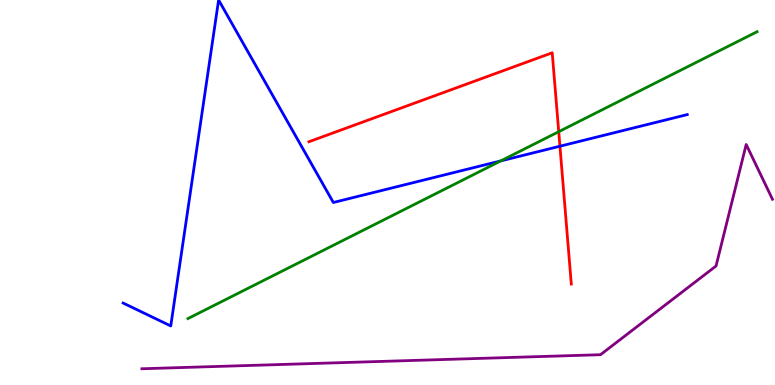[{'lines': ['blue', 'red'], 'intersections': [{'x': 7.22, 'y': 6.2}]}, {'lines': ['green', 'red'], 'intersections': [{'x': 7.21, 'y': 6.58}]}, {'lines': ['purple', 'red'], 'intersections': []}, {'lines': ['blue', 'green'], 'intersections': [{'x': 6.46, 'y': 5.82}]}, {'lines': ['blue', 'purple'], 'intersections': []}, {'lines': ['green', 'purple'], 'intersections': []}]